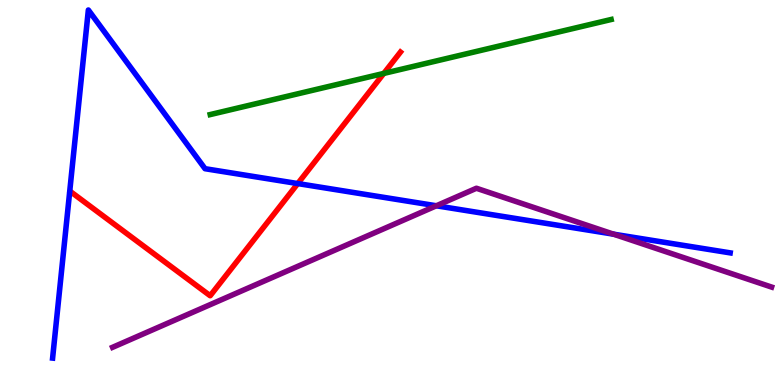[{'lines': ['blue', 'red'], 'intersections': [{'x': 3.84, 'y': 5.23}]}, {'lines': ['green', 'red'], 'intersections': [{'x': 4.95, 'y': 8.09}]}, {'lines': ['purple', 'red'], 'intersections': []}, {'lines': ['blue', 'green'], 'intersections': []}, {'lines': ['blue', 'purple'], 'intersections': [{'x': 5.63, 'y': 4.66}, {'x': 7.92, 'y': 3.92}]}, {'lines': ['green', 'purple'], 'intersections': []}]